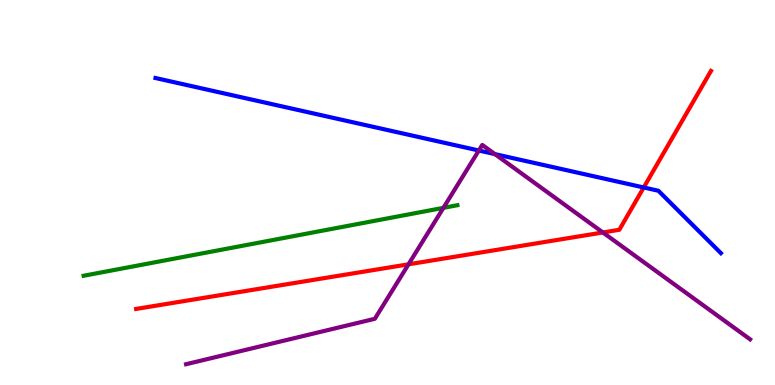[{'lines': ['blue', 'red'], 'intersections': [{'x': 8.31, 'y': 5.13}]}, {'lines': ['green', 'red'], 'intersections': []}, {'lines': ['purple', 'red'], 'intersections': [{'x': 5.27, 'y': 3.13}, {'x': 7.78, 'y': 3.96}]}, {'lines': ['blue', 'green'], 'intersections': []}, {'lines': ['blue', 'purple'], 'intersections': [{'x': 6.18, 'y': 6.09}, {'x': 6.39, 'y': 6.0}]}, {'lines': ['green', 'purple'], 'intersections': [{'x': 5.72, 'y': 4.6}]}]